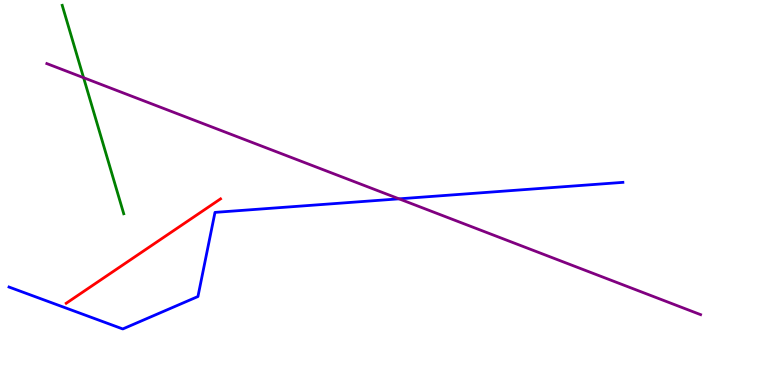[{'lines': ['blue', 'red'], 'intersections': []}, {'lines': ['green', 'red'], 'intersections': []}, {'lines': ['purple', 'red'], 'intersections': []}, {'lines': ['blue', 'green'], 'intersections': []}, {'lines': ['blue', 'purple'], 'intersections': [{'x': 5.15, 'y': 4.84}]}, {'lines': ['green', 'purple'], 'intersections': [{'x': 1.08, 'y': 7.98}]}]